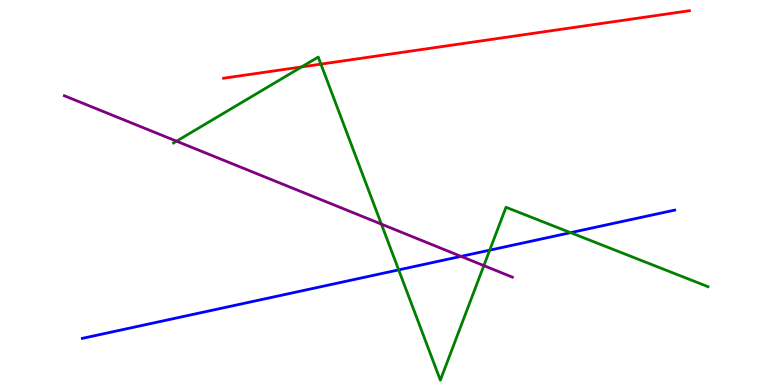[{'lines': ['blue', 'red'], 'intersections': []}, {'lines': ['green', 'red'], 'intersections': [{'x': 3.89, 'y': 8.26}, {'x': 4.14, 'y': 8.33}]}, {'lines': ['purple', 'red'], 'intersections': []}, {'lines': ['blue', 'green'], 'intersections': [{'x': 5.14, 'y': 2.99}, {'x': 6.32, 'y': 3.5}, {'x': 7.36, 'y': 3.96}]}, {'lines': ['blue', 'purple'], 'intersections': [{'x': 5.95, 'y': 3.34}]}, {'lines': ['green', 'purple'], 'intersections': [{'x': 2.28, 'y': 6.33}, {'x': 4.92, 'y': 4.18}, {'x': 6.24, 'y': 3.1}]}]